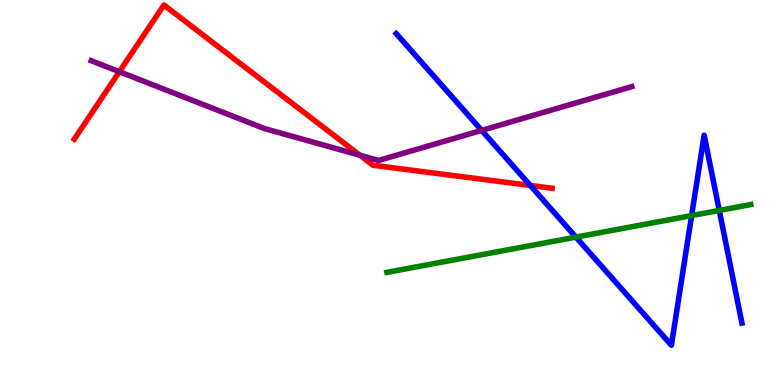[{'lines': ['blue', 'red'], 'intersections': [{'x': 6.84, 'y': 5.18}]}, {'lines': ['green', 'red'], 'intersections': []}, {'lines': ['purple', 'red'], 'intersections': [{'x': 1.54, 'y': 8.14}, {'x': 4.64, 'y': 5.97}]}, {'lines': ['blue', 'green'], 'intersections': [{'x': 7.43, 'y': 3.84}, {'x': 8.92, 'y': 4.4}, {'x': 9.28, 'y': 4.53}]}, {'lines': ['blue', 'purple'], 'intersections': [{'x': 6.22, 'y': 6.61}]}, {'lines': ['green', 'purple'], 'intersections': []}]